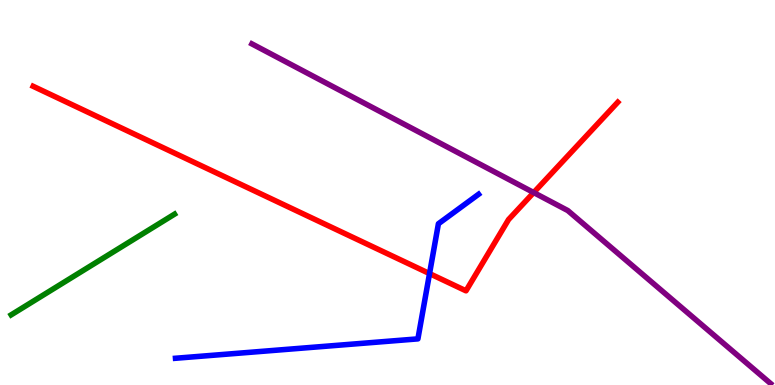[{'lines': ['blue', 'red'], 'intersections': [{'x': 5.54, 'y': 2.89}]}, {'lines': ['green', 'red'], 'intersections': []}, {'lines': ['purple', 'red'], 'intersections': [{'x': 6.89, 'y': 5.0}]}, {'lines': ['blue', 'green'], 'intersections': []}, {'lines': ['blue', 'purple'], 'intersections': []}, {'lines': ['green', 'purple'], 'intersections': []}]